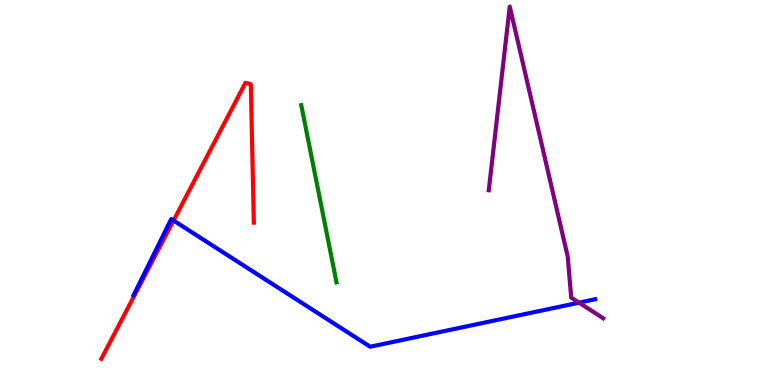[{'lines': ['blue', 'red'], 'intersections': [{'x': 2.24, 'y': 4.27}]}, {'lines': ['green', 'red'], 'intersections': []}, {'lines': ['purple', 'red'], 'intersections': []}, {'lines': ['blue', 'green'], 'intersections': []}, {'lines': ['blue', 'purple'], 'intersections': [{'x': 7.47, 'y': 2.14}]}, {'lines': ['green', 'purple'], 'intersections': []}]